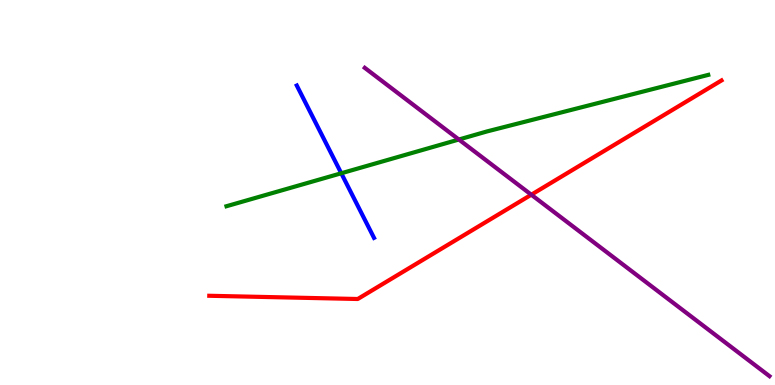[{'lines': ['blue', 'red'], 'intersections': []}, {'lines': ['green', 'red'], 'intersections': []}, {'lines': ['purple', 'red'], 'intersections': [{'x': 6.86, 'y': 4.94}]}, {'lines': ['blue', 'green'], 'intersections': [{'x': 4.4, 'y': 5.5}]}, {'lines': ['blue', 'purple'], 'intersections': []}, {'lines': ['green', 'purple'], 'intersections': [{'x': 5.92, 'y': 6.38}]}]